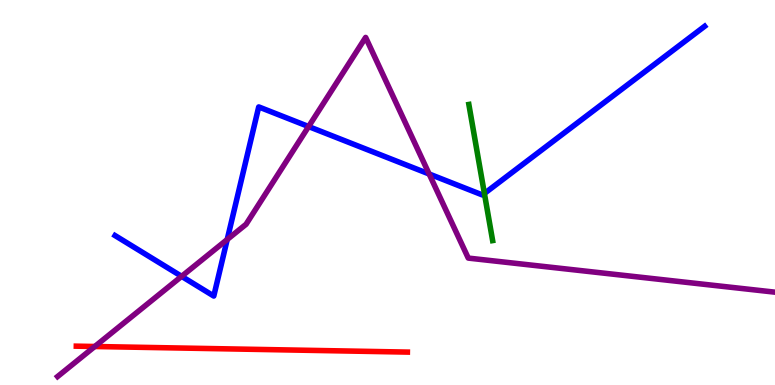[{'lines': ['blue', 'red'], 'intersections': []}, {'lines': ['green', 'red'], 'intersections': []}, {'lines': ['purple', 'red'], 'intersections': [{'x': 1.22, 'y': 1.0}]}, {'lines': ['blue', 'green'], 'intersections': [{'x': 6.25, 'y': 4.98}]}, {'lines': ['blue', 'purple'], 'intersections': [{'x': 2.34, 'y': 2.82}, {'x': 2.93, 'y': 3.78}, {'x': 3.98, 'y': 6.71}, {'x': 5.54, 'y': 5.48}]}, {'lines': ['green', 'purple'], 'intersections': []}]